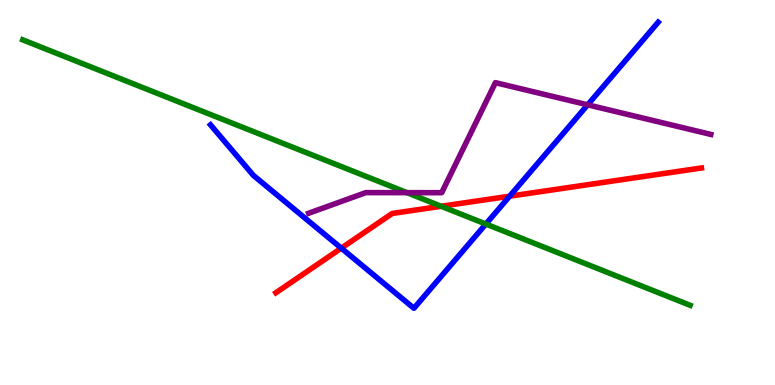[{'lines': ['blue', 'red'], 'intersections': [{'x': 4.4, 'y': 3.55}, {'x': 6.58, 'y': 4.9}]}, {'lines': ['green', 'red'], 'intersections': [{'x': 5.69, 'y': 4.64}]}, {'lines': ['purple', 'red'], 'intersections': []}, {'lines': ['blue', 'green'], 'intersections': [{'x': 6.27, 'y': 4.18}]}, {'lines': ['blue', 'purple'], 'intersections': [{'x': 7.58, 'y': 7.28}]}, {'lines': ['green', 'purple'], 'intersections': [{'x': 5.25, 'y': 5.0}]}]